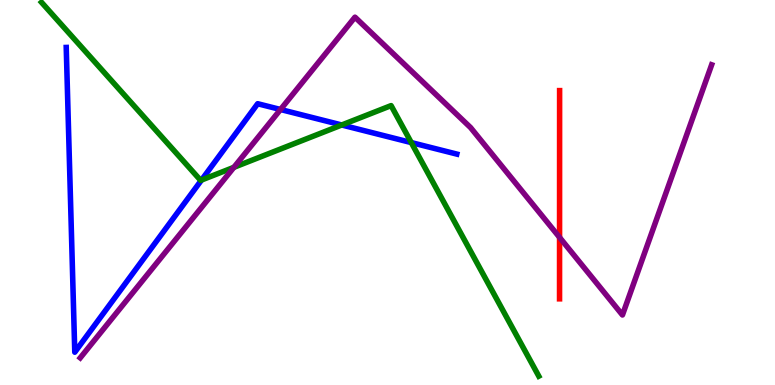[{'lines': ['blue', 'red'], 'intersections': []}, {'lines': ['green', 'red'], 'intersections': []}, {'lines': ['purple', 'red'], 'intersections': [{'x': 7.22, 'y': 3.83}]}, {'lines': ['blue', 'green'], 'intersections': [{'x': 2.6, 'y': 5.32}, {'x': 4.41, 'y': 6.75}, {'x': 5.31, 'y': 6.3}]}, {'lines': ['blue', 'purple'], 'intersections': [{'x': 3.62, 'y': 7.16}]}, {'lines': ['green', 'purple'], 'intersections': [{'x': 3.02, 'y': 5.65}]}]